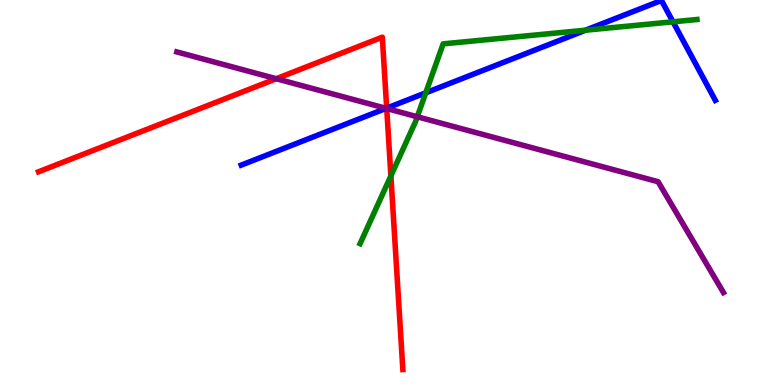[{'lines': ['blue', 'red'], 'intersections': [{'x': 4.99, 'y': 7.19}]}, {'lines': ['green', 'red'], 'intersections': [{'x': 5.04, 'y': 5.43}]}, {'lines': ['purple', 'red'], 'intersections': [{'x': 3.56, 'y': 7.96}, {'x': 4.99, 'y': 7.18}]}, {'lines': ['blue', 'green'], 'intersections': [{'x': 5.49, 'y': 7.59}, {'x': 7.56, 'y': 9.22}, {'x': 8.68, 'y': 9.43}]}, {'lines': ['blue', 'purple'], 'intersections': [{'x': 4.98, 'y': 7.19}]}, {'lines': ['green', 'purple'], 'intersections': [{'x': 5.38, 'y': 6.97}]}]